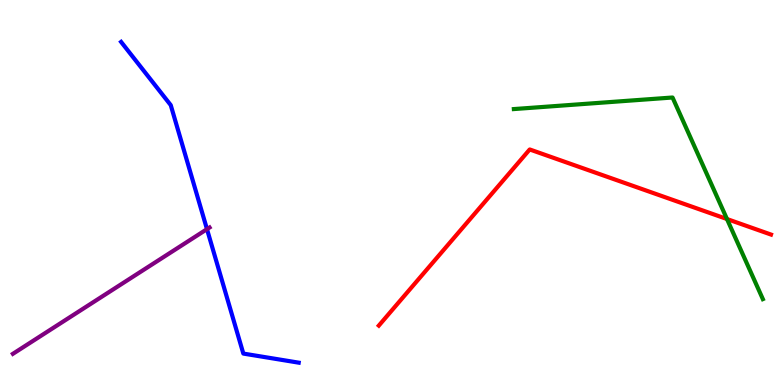[{'lines': ['blue', 'red'], 'intersections': []}, {'lines': ['green', 'red'], 'intersections': [{'x': 9.38, 'y': 4.31}]}, {'lines': ['purple', 'red'], 'intersections': []}, {'lines': ['blue', 'green'], 'intersections': []}, {'lines': ['blue', 'purple'], 'intersections': [{'x': 2.67, 'y': 4.05}]}, {'lines': ['green', 'purple'], 'intersections': []}]